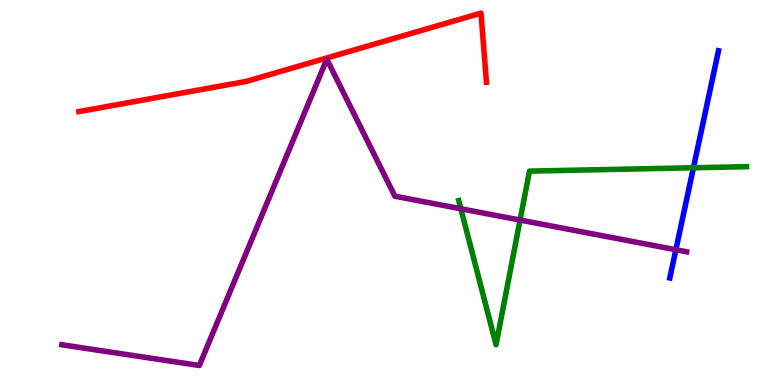[{'lines': ['blue', 'red'], 'intersections': []}, {'lines': ['green', 'red'], 'intersections': []}, {'lines': ['purple', 'red'], 'intersections': []}, {'lines': ['blue', 'green'], 'intersections': [{'x': 8.95, 'y': 5.64}]}, {'lines': ['blue', 'purple'], 'intersections': [{'x': 8.72, 'y': 3.51}]}, {'lines': ['green', 'purple'], 'intersections': [{'x': 5.95, 'y': 4.58}, {'x': 6.71, 'y': 4.28}]}]